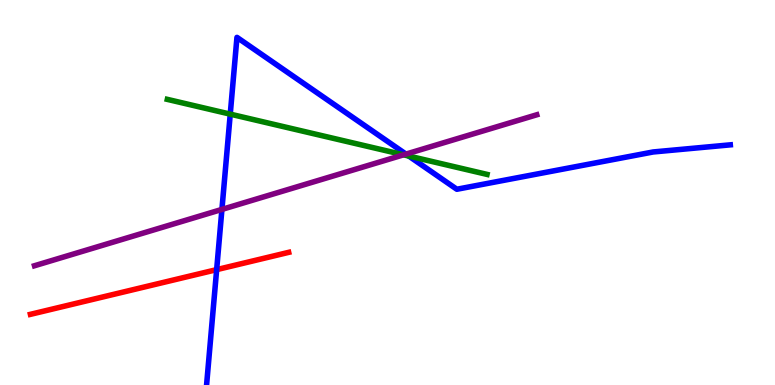[{'lines': ['blue', 'red'], 'intersections': [{'x': 2.8, 'y': 3.0}]}, {'lines': ['green', 'red'], 'intersections': []}, {'lines': ['purple', 'red'], 'intersections': []}, {'lines': ['blue', 'green'], 'intersections': [{'x': 2.97, 'y': 7.04}, {'x': 5.27, 'y': 5.95}]}, {'lines': ['blue', 'purple'], 'intersections': [{'x': 2.86, 'y': 4.56}, {'x': 5.24, 'y': 6.0}]}, {'lines': ['green', 'purple'], 'intersections': [{'x': 5.21, 'y': 5.98}]}]